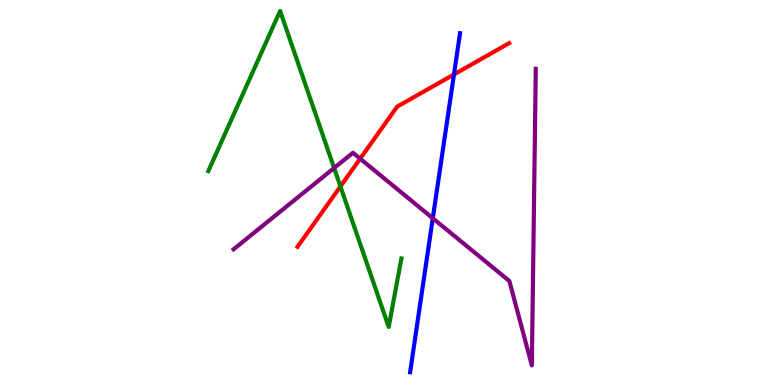[{'lines': ['blue', 'red'], 'intersections': [{'x': 5.86, 'y': 8.07}]}, {'lines': ['green', 'red'], 'intersections': [{'x': 4.39, 'y': 5.16}]}, {'lines': ['purple', 'red'], 'intersections': [{'x': 4.65, 'y': 5.88}]}, {'lines': ['blue', 'green'], 'intersections': []}, {'lines': ['blue', 'purple'], 'intersections': [{'x': 5.58, 'y': 4.33}]}, {'lines': ['green', 'purple'], 'intersections': [{'x': 4.31, 'y': 5.64}]}]